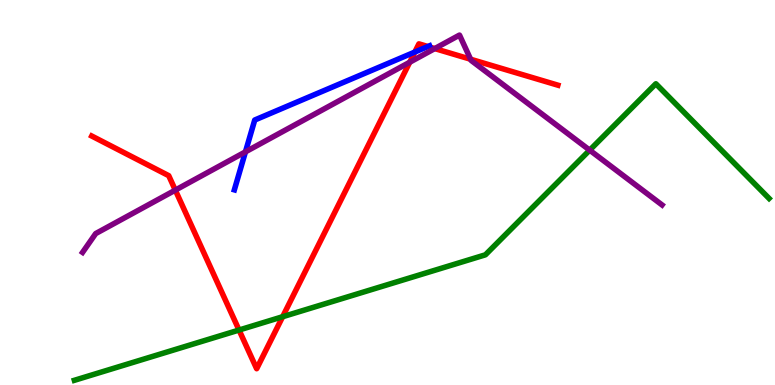[{'lines': ['blue', 'red'], 'intersections': [{'x': 5.35, 'y': 8.65}, {'x': 5.52, 'y': 8.79}]}, {'lines': ['green', 'red'], 'intersections': [{'x': 3.08, 'y': 1.43}, {'x': 3.65, 'y': 1.77}]}, {'lines': ['purple', 'red'], 'intersections': [{'x': 2.26, 'y': 5.06}, {'x': 5.29, 'y': 8.38}, {'x': 5.61, 'y': 8.74}, {'x': 6.07, 'y': 8.46}]}, {'lines': ['blue', 'green'], 'intersections': []}, {'lines': ['blue', 'purple'], 'intersections': [{'x': 3.17, 'y': 6.06}]}, {'lines': ['green', 'purple'], 'intersections': [{'x': 7.61, 'y': 6.1}]}]